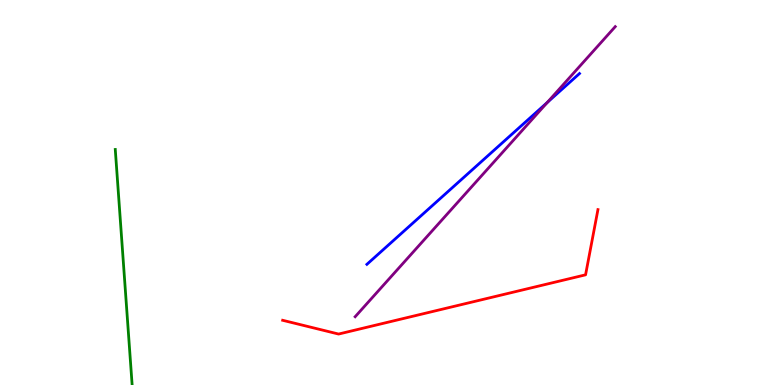[{'lines': ['blue', 'red'], 'intersections': []}, {'lines': ['green', 'red'], 'intersections': []}, {'lines': ['purple', 'red'], 'intersections': []}, {'lines': ['blue', 'green'], 'intersections': []}, {'lines': ['blue', 'purple'], 'intersections': [{'x': 7.06, 'y': 7.34}]}, {'lines': ['green', 'purple'], 'intersections': []}]